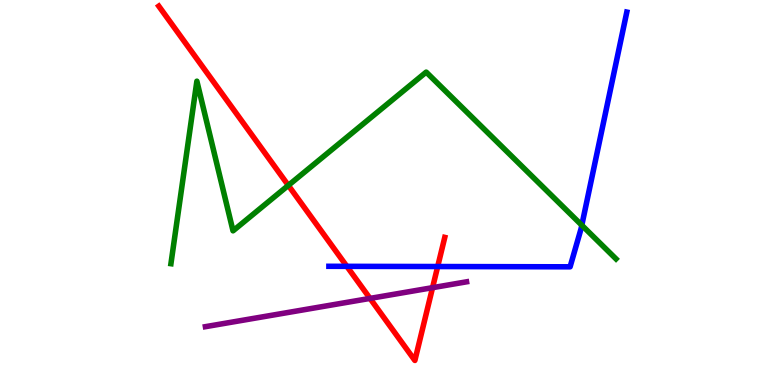[{'lines': ['blue', 'red'], 'intersections': [{'x': 4.48, 'y': 3.08}, {'x': 5.65, 'y': 3.08}]}, {'lines': ['green', 'red'], 'intersections': [{'x': 3.72, 'y': 5.18}]}, {'lines': ['purple', 'red'], 'intersections': [{'x': 4.77, 'y': 2.25}, {'x': 5.58, 'y': 2.53}]}, {'lines': ['blue', 'green'], 'intersections': [{'x': 7.51, 'y': 4.15}]}, {'lines': ['blue', 'purple'], 'intersections': []}, {'lines': ['green', 'purple'], 'intersections': []}]